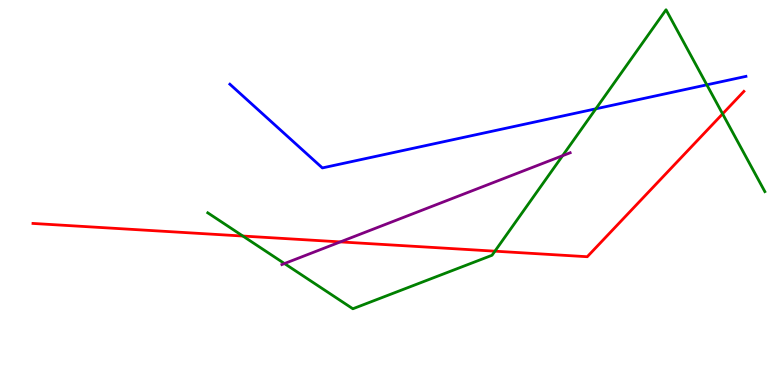[{'lines': ['blue', 'red'], 'intersections': []}, {'lines': ['green', 'red'], 'intersections': [{'x': 3.13, 'y': 3.87}, {'x': 6.39, 'y': 3.48}, {'x': 9.32, 'y': 7.04}]}, {'lines': ['purple', 'red'], 'intersections': [{'x': 4.39, 'y': 3.72}]}, {'lines': ['blue', 'green'], 'intersections': [{'x': 7.69, 'y': 7.17}, {'x': 9.12, 'y': 7.8}]}, {'lines': ['blue', 'purple'], 'intersections': []}, {'lines': ['green', 'purple'], 'intersections': [{'x': 3.67, 'y': 3.15}, {'x': 7.26, 'y': 5.96}]}]